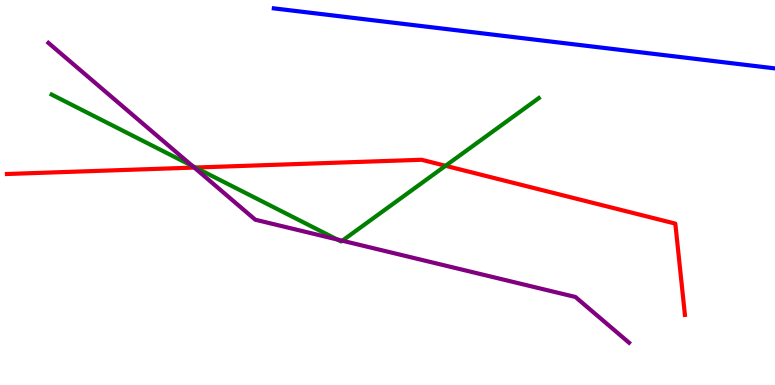[{'lines': ['blue', 'red'], 'intersections': []}, {'lines': ['green', 'red'], 'intersections': [{'x': 2.52, 'y': 5.65}, {'x': 5.75, 'y': 5.69}]}, {'lines': ['purple', 'red'], 'intersections': [{'x': 2.51, 'y': 5.65}]}, {'lines': ['blue', 'green'], 'intersections': []}, {'lines': ['blue', 'purple'], 'intersections': []}, {'lines': ['green', 'purple'], 'intersections': [{'x': 2.48, 'y': 5.69}, {'x': 4.35, 'y': 3.78}, {'x': 4.42, 'y': 3.75}]}]